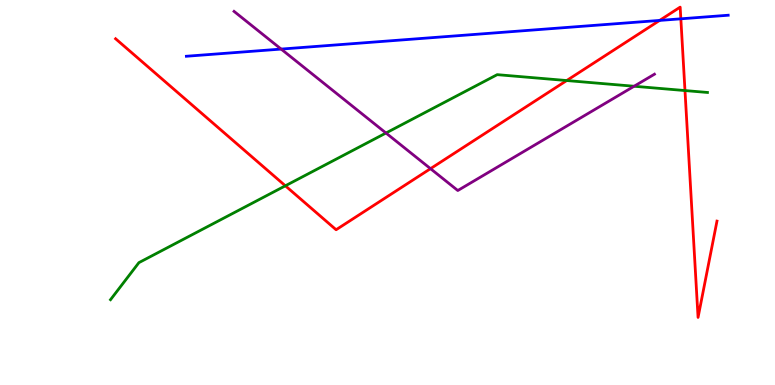[{'lines': ['blue', 'red'], 'intersections': [{'x': 8.51, 'y': 9.47}, {'x': 8.79, 'y': 9.51}]}, {'lines': ['green', 'red'], 'intersections': [{'x': 3.68, 'y': 5.17}, {'x': 7.31, 'y': 7.91}, {'x': 8.84, 'y': 7.65}]}, {'lines': ['purple', 'red'], 'intersections': [{'x': 5.55, 'y': 5.62}]}, {'lines': ['blue', 'green'], 'intersections': []}, {'lines': ['blue', 'purple'], 'intersections': [{'x': 3.63, 'y': 8.73}]}, {'lines': ['green', 'purple'], 'intersections': [{'x': 4.98, 'y': 6.55}, {'x': 8.18, 'y': 7.76}]}]